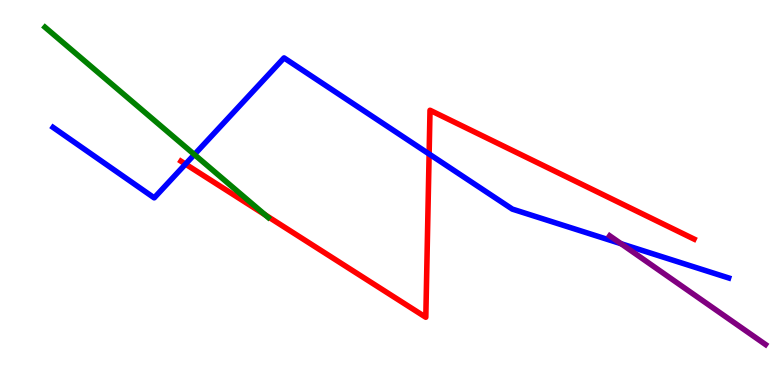[{'lines': ['blue', 'red'], 'intersections': [{'x': 2.39, 'y': 5.74}, {'x': 5.54, 'y': 6.0}]}, {'lines': ['green', 'red'], 'intersections': [{'x': 3.42, 'y': 4.42}]}, {'lines': ['purple', 'red'], 'intersections': []}, {'lines': ['blue', 'green'], 'intersections': [{'x': 2.51, 'y': 5.99}]}, {'lines': ['blue', 'purple'], 'intersections': [{'x': 8.01, 'y': 3.67}]}, {'lines': ['green', 'purple'], 'intersections': []}]